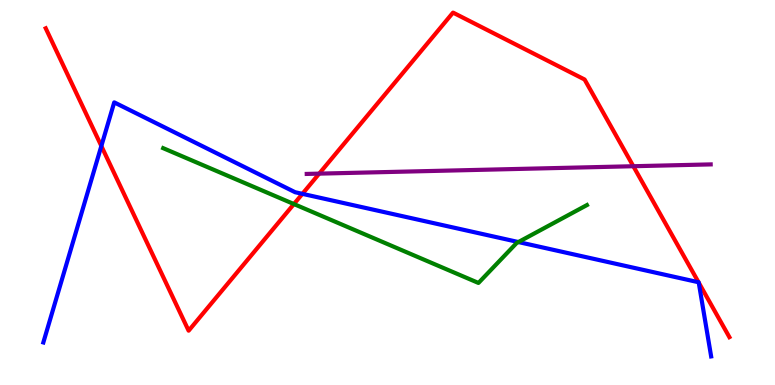[{'lines': ['blue', 'red'], 'intersections': [{'x': 1.31, 'y': 6.21}, {'x': 3.9, 'y': 4.97}, {'x': 9.01, 'y': 2.67}, {'x': 9.02, 'y': 2.66}]}, {'lines': ['green', 'red'], 'intersections': [{'x': 3.79, 'y': 4.7}]}, {'lines': ['purple', 'red'], 'intersections': [{'x': 4.12, 'y': 5.49}, {'x': 8.17, 'y': 5.68}]}, {'lines': ['blue', 'green'], 'intersections': [{'x': 6.69, 'y': 3.71}]}, {'lines': ['blue', 'purple'], 'intersections': []}, {'lines': ['green', 'purple'], 'intersections': []}]